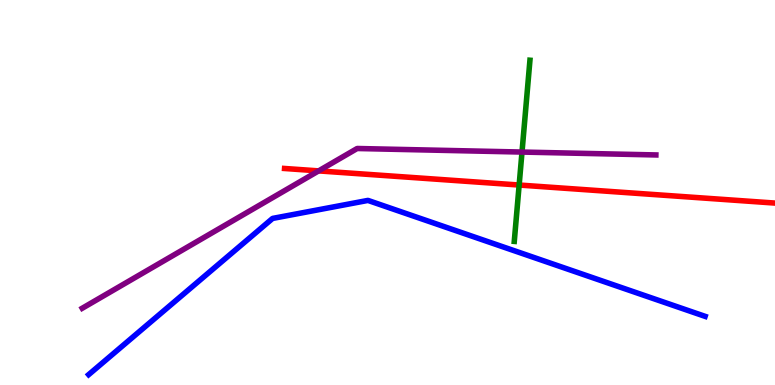[{'lines': ['blue', 'red'], 'intersections': []}, {'lines': ['green', 'red'], 'intersections': [{'x': 6.7, 'y': 5.19}]}, {'lines': ['purple', 'red'], 'intersections': [{'x': 4.11, 'y': 5.56}]}, {'lines': ['blue', 'green'], 'intersections': []}, {'lines': ['blue', 'purple'], 'intersections': []}, {'lines': ['green', 'purple'], 'intersections': [{'x': 6.74, 'y': 6.05}]}]